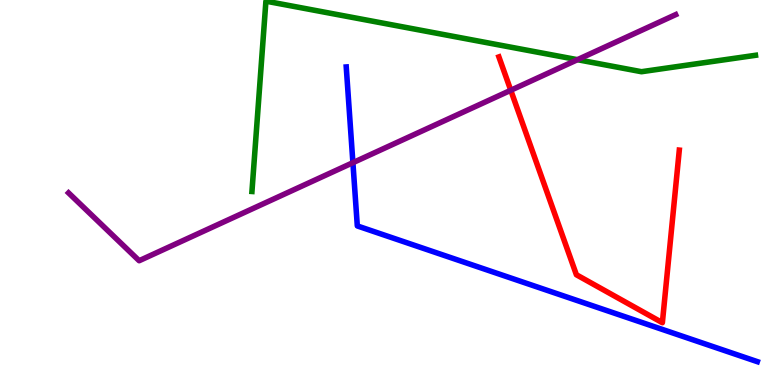[{'lines': ['blue', 'red'], 'intersections': []}, {'lines': ['green', 'red'], 'intersections': []}, {'lines': ['purple', 'red'], 'intersections': [{'x': 6.59, 'y': 7.66}]}, {'lines': ['blue', 'green'], 'intersections': []}, {'lines': ['blue', 'purple'], 'intersections': [{'x': 4.55, 'y': 5.77}]}, {'lines': ['green', 'purple'], 'intersections': [{'x': 7.45, 'y': 8.45}]}]